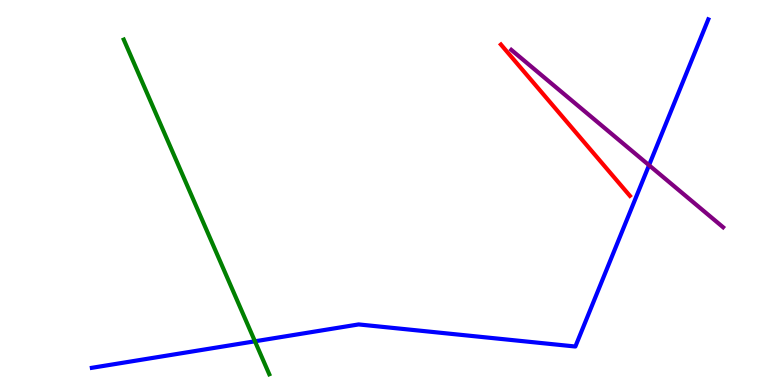[{'lines': ['blue', 'red'], 'intersections': []}, {'lines': ['green', 'red'], 'intersections': []}, {'lines': ['purple', 'red'], 'intersections': []}, {'lines': ['blue', 'green'], 'intersections': [{'x': 3.29, 'y': 1.14}]}, {'lines': ['blue', 'purple'], 'intersections': [{'x': 8.37, 'y': 5.71}]}, {'lines': ['green', 'purple'], 'intersections': []}]